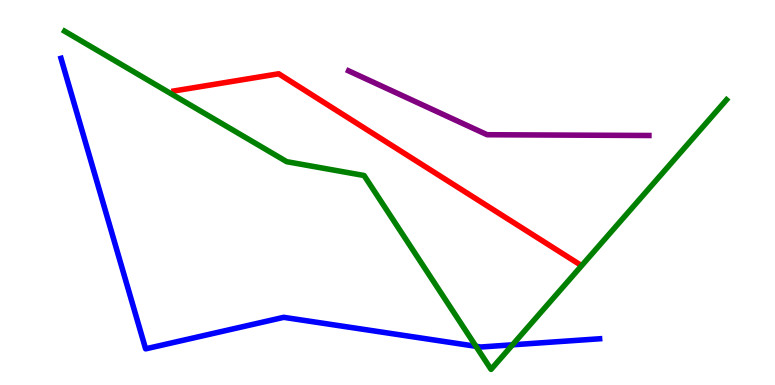[{'lines': ['blue', 'red'], 'intersections': []}, {'lines': ['green', 'red'], 'intersections': []}, {'lines': ['purple', 'red'], 'intersections': []}, {'lines': ['blue', 'green'], 'intersections': [{'x': 6.14, 'y': 1.01}, {'x': 6.61, 'y': 1.04}]}, {'lines': ['blue', 'purple'], 'intersections': []}, {'lines': ['green', 'purple'], 'intersections': []}]